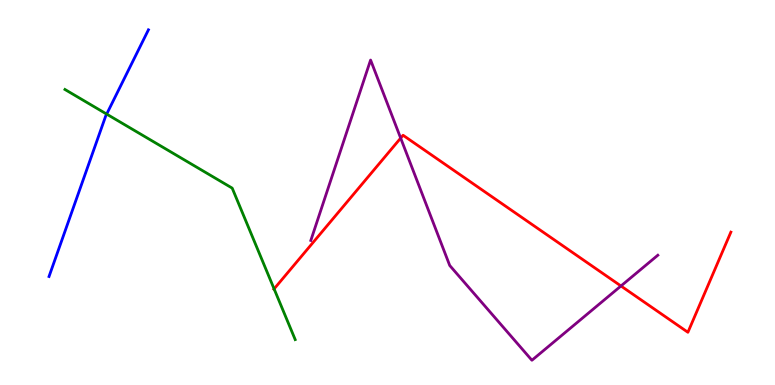[{'lines': ['blue', 'red'], 'intersections': []}, {'lines': ['green', 'red'], 'intersections': [{'x': 3.54, 'y': 2.5}]}, {'lines': ['purple', 'red'], 'intersections': [{'x': 5.17, 'y': 6.41}, {'x': 8.01, 'y': 2.57}]}, {'lines': ['blue', 'green'], 'intersections': [{'x': 1.38, 'y': 7.04}]}, {'lines': ['blue', 'purple'], 'intersections': []}, {'lines': ['green', 'purple'], 'intersections': []}]